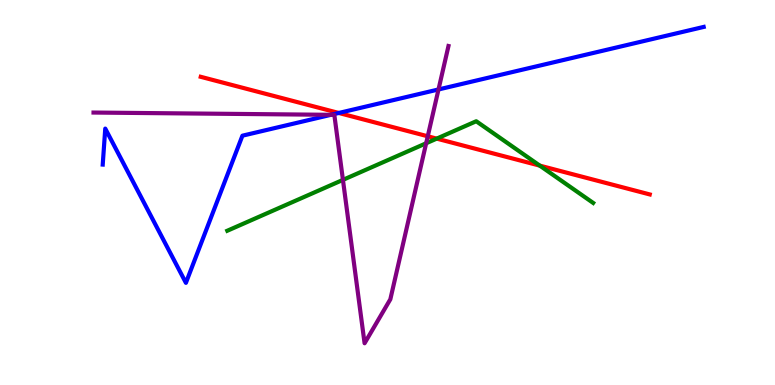[{'lines': ['blue', 'red'], 'intersections': [{'x': 4.37, 'y': 7.07}]}, {'lines': ['green', 'red'], 'intersections': [{'x': 5.64, 'y': 6.4}, {'x': 6.96, 'y': 5.7}]}, {'lines': ['purple', 'red'], 'intersections': [{'x': 5.52, 'y': 6.46}]}, {'lines': ['blue', 'green'], 'intersections': []}, {'lines': ['blue', 'purple'], 'intersections': [{'x': 4.27, 'y': 7.02}, {'x': 5.66, 'y': 7.68}]}, {'lines': ['green', 'purple'], 'intersections': [{'x': 4.43, 'y': 5.33}, {'x': 5.5, 'y': 6.28}]}]